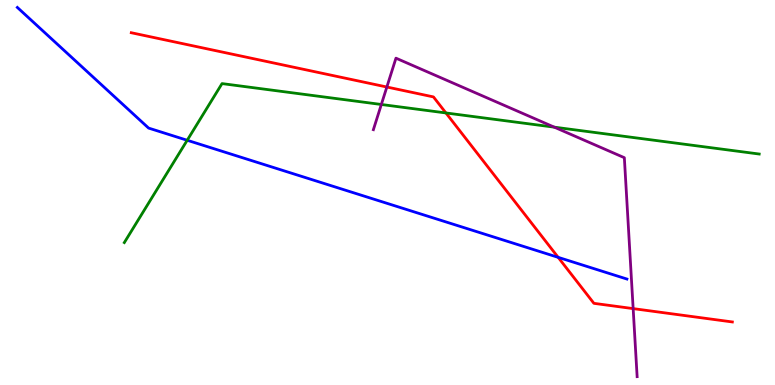[{'lines': ['blue', 'red'], 'intersections': [{'x': 7.2, 'y': 3.32}]}, {'lines': ['green', 'red'], 'intersections': [{'x': 5.75, 'y': 7.07}]}, {'lines': ['purple', 'red'], 'intersections': [{'x': 4.99, 'y': 7.74}, {'x': 8.17, 'y': 1.98}]}, {'lines': ['blue', 'green'], 'intersections': [{'x': 2.42, 'y': 6.36}]}, {'lines': ['blue', 'purple'], 'intersections': []}, {'lines': ['green', 'purple'], 'intersections': [{'x': 4.92, 'y': 7.29}, {'x': 7.15, 'y': 6.7}]}]